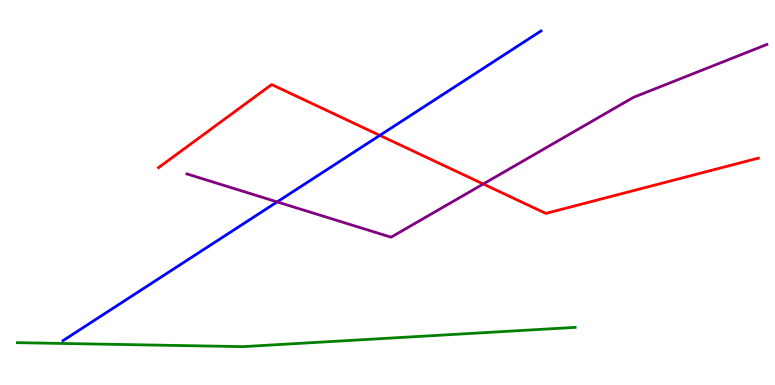[{'lines': ['blue', 'red'], 'intersections': [{'x': 4.9, 'y': 6.48}]}, {'lines': ['green', 'red'], 'intersections': []}, {'lines': ['purple', 'red'], 'intersections': [{'x': 6.24, 'y': 5.22}]}, {'lines': ['blue', 'green'], 'intersections': []}, {'lines': ['blue', 'purple'], 'intersections': [{'x': 3.58, 'y': 4.76}]}, {'lines': ['green', 'purple'], 'intersections': []}]